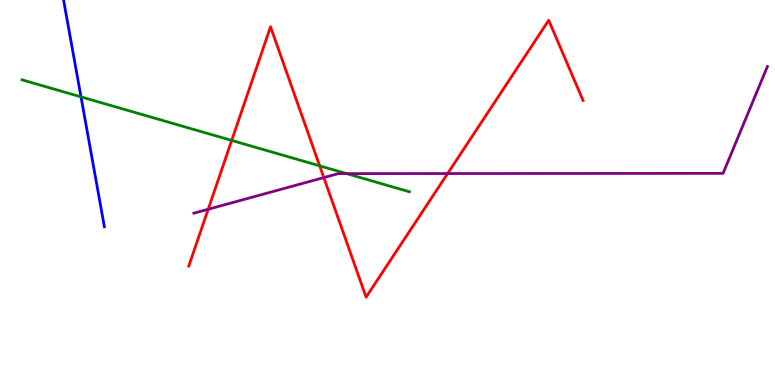[{'lines': ['blue', 'red'], 'intersections': []}, {'lines': ['green', 'red'], 'intersections': [{'x': 2.99, 'y': 6.35}, {'x': 4.12, 'y': 5.69}]}, {'lines': ['purple', 'red'], 'intersections': [{'x': 2.69, 'y': 4.56}, {'x': 4.18, 'y': 5.39}, {'x': 5.78, 'y': 5.49}]}, {'lines': ['blue', 'green'], 'intersections': [{'x': 1.05, 'y': 7.48}]}, {'lines': ['blue', 'purple'], 'intersections': []}, {'lines': ['green', 'purple'], 'intersections': [{'x': 4.47, 'y': 5.49}]}]